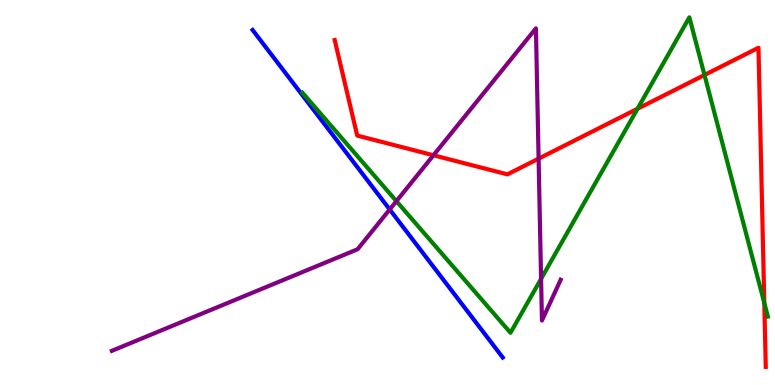[{'lines': ['blue', 'red'], 'intersections': []}, {'lines': ['green', 'red'], 'intersections': [{'x': 8.23, 'y': 7.18}, {'x': 9.09, 'y': 8.05}, {'x': 9.86, 'y': 2.13}]}, {'lines': ['purple', 'red'], 'intersections': [{'x': 5.59, 'y': 5.97}, {'x': 6.95, 'y': 5.88}]}, {'lines': ['blue', 'green'], 'intersections': []}, {'lines': ['blue', 'purple'], 'intersections': [{'x': 5.03, 'y': 4.56}]}, {'lines': ['green', 'purple'], 'intersections': [{'x': 5.11, 'y': 4.78}, {'x': 6.98, 'y': 2.76}]}]